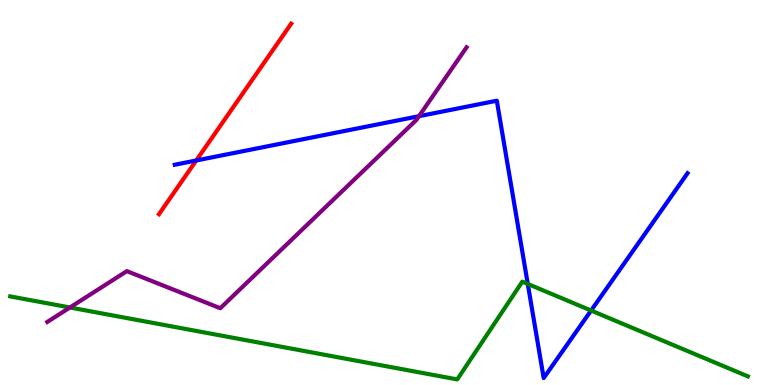[{'lines': ['blue', 'red'], 'intersections': [{'x': 2.53, 'y': 5.83}]}, {'lines': ['green', 'red'], 'intersections': []}, {'lines': ['purple', 'red'], 'intersections': []}, {'lines': ['blue', 'green'], 'intersections': [{'x': 6.81, 'y': 2.62}, {'x': 7.63, 'y': 1.93}]}, {'lines': ['blue', 'purple'], 'intersections': [{'x': 5.41, 'y': 6.98}]}, {'lines': ['green', 'purple'], 'intersections': [{'x': 0.902, 'y': 2.01}]}]